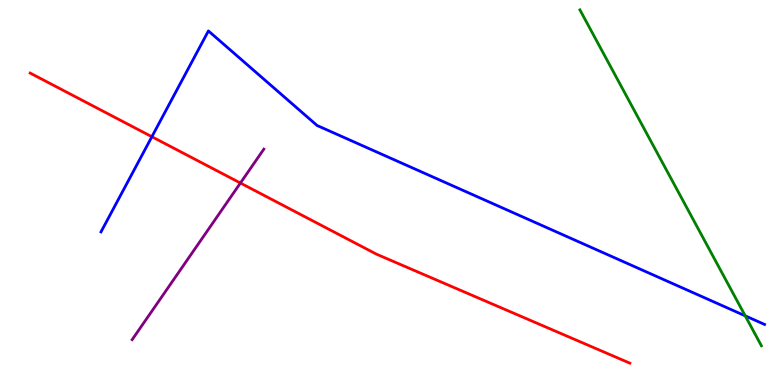[{'lines': ['blue', 'red'], 'intersections': [{'x': 1.96, 'y': 6.45}]}, {'lines': ['green', 'red'], 'intersections': []}, {'lines': ['purple', 'red'], 'intersections': [{'x': 3.1, 'y': 5.25}]}, {'lines': ['blue', 'green'], 'intersections': [{'x': 9.62, 'y': 1.8}]}, {'lines': ['blue', 'purple'], 'intersections': []}, {'lines': ['green', 'purple'], 'intersections': []}]